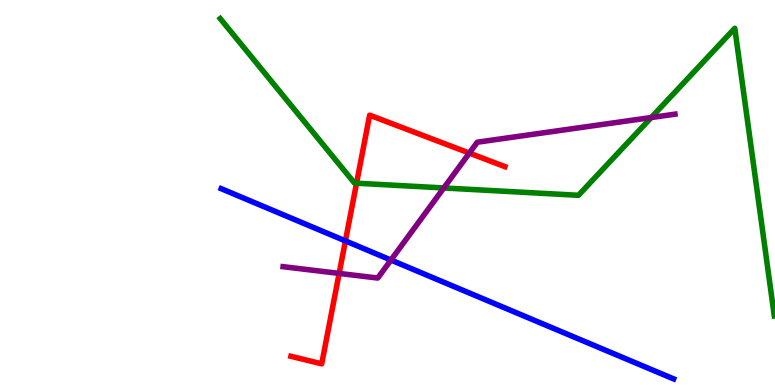[{'lines': ['blue', 'red'], 'intersections': [{'x': 4.46, 'y': 3.74}]}, {'lines': ['green', 'red'], 'intersections': [{'x': 4.6, 'y': 5.24}]}, {'lines': ['purple', 'red'], 'intersections': [{'x': 4.38, 'y': 2.9}, {'x': 6.06, 'y': 6.02}]}, {'lines': ['blue', 'green'], 'intersections': []}, {'lines': ['blue', 'purple'], 'intersections': [{'x': 5.04, 'y': 3.25}]}, {'lines': ['green', 'purple'], 'intersections': [{'x': 5.73, 'y': 5.12}, {'x': 8.4, 'y': 6.95}]}]